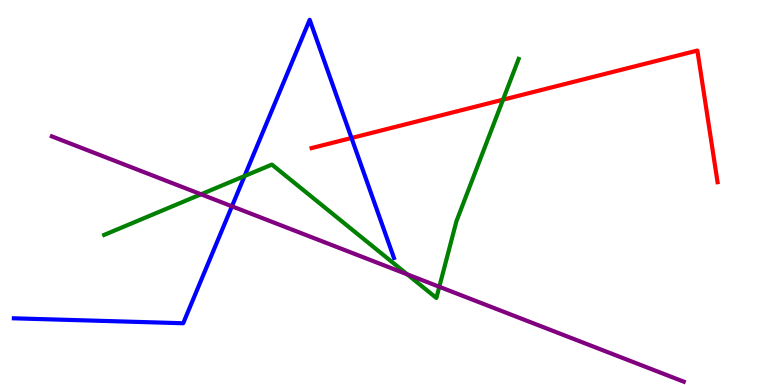[{'lines': ['blue', 'red'], 'intersections': [{'x': 4.54, 'y': 6.42}]}, {'lines': ['green', 'red'], 'intersections': [{'x': 6.49, 'y': 7.41}]}, {'lines': ['purple', 'red'], 'intersections': []}, {'lines': ['blue', 'green'], 'intersections': [{'x': 3.16, 'y': 5.43}]}, {'lines': ['blue', 'purple'], 'intersections': [{'x': 2.99, 'y': 4.64}]}, {'lines': ['green', 'purple'], 'intersections': [{'x': 2.59, 'y': 4.95}, {'x': 5.25, 'y': 2.87}, {'x': 5.67, 'y': 2.55}]}]